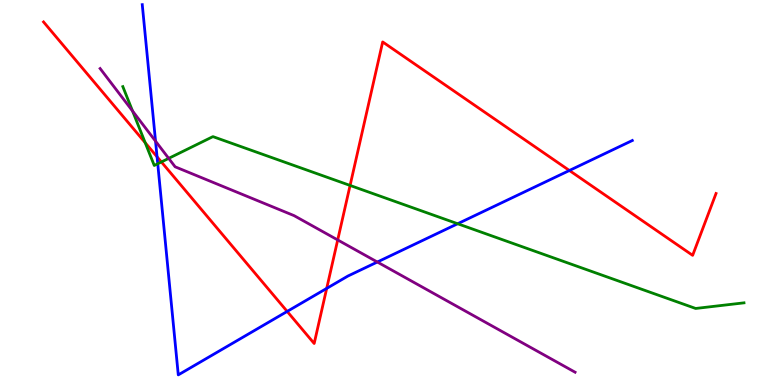[{'lines': ['blue', 'red'], 'intersections': [{'x': 2.03, 'y': 5.93}, {'x': 3.71, 'y': 1.91}, {'x': 4.22, 'y': 2.51}, {'x': 7.35, 'y': 5.57}]}, {'lines': ['green', 'red'], 'intersections': [{'x': 1.87, 'y': 6.29}, {'x': 2.08, 'y': 5.79}, {'x': 4.52, 'y': 5.18}]}, {'lines': ['purple', 'red'], 'intersections': [{'x': 4.36, 'y': 3.77}]}, {'lines': ['blue', 'green'], 'intersections': [{'x': 2.04, 'y': 5.75}, {'x': 5.91, 'y': 4.19}]}, {'lines': ['blue', 'purple'], 'intersections': [{'x': 2.01, 'y': 6.33}, {'x': 4.87, 'y': 3.19}]}, {'lines': ['green', 'purple'], 'intersections': [{'x': 1.71, 'y': 7.12}, {'x': 2.18, 'y': 5.89}]}]